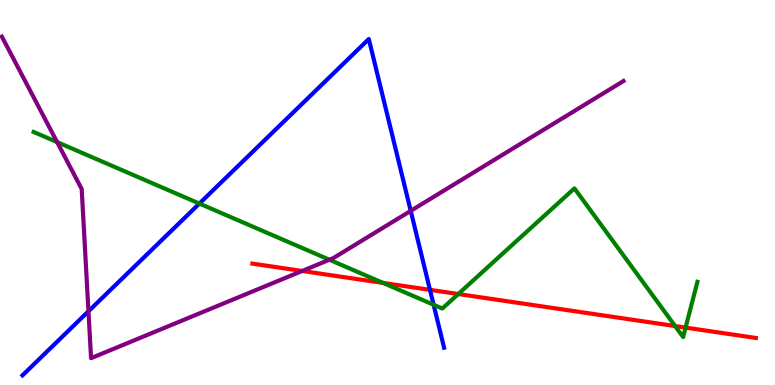[{'lines': ['blue', 'red'], 'intersections': [{'x': 5.55, 'y': 2.47}]}, {'lines': ['green', 'red'], 'intersections': [{'x': 4.94, 'y': 2.65}, {'x': 5.91, 'y': 2.36}, {'x': 8.71, 'y': 1.53}, {'x': 8.85, 'y': 1.49}]}, {'lines': ['purple', 'red'], 'intersections': [{'x': 3.9, 'y': 2.96}]}, {'lines': ['blue', 'green'], 'intersections': [{'x': 2.57, 'y': 4.71}, {'x': 5.6, 'y': 2.08}]}, {'lines': ['blue', 'purple'], 'intersections': [{'x': 1.14, 'y': 1.91}, {'x': 5.3, 'y': 4.52}]}, {'lines': ['green', 'purple'], 'intersections': [{'x': 0.737, 'y': 6.31}, {'x': 4.25, 'y': 3.25}]}]